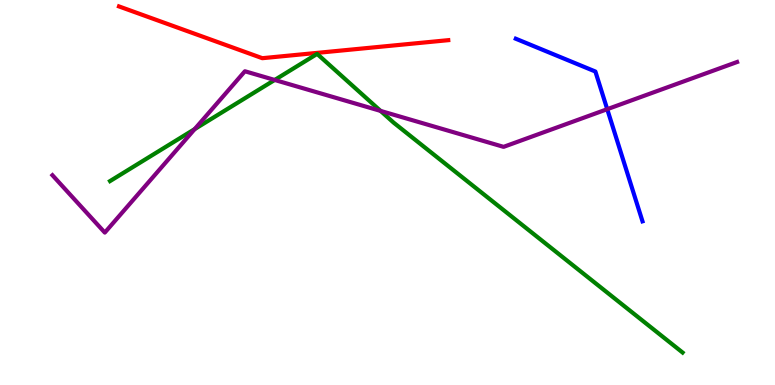[{'lines': ['blue', 'red'], 'intersections': []}, {'lines': ['green', 'red'], 'intersections': []}, {'lines': ['purple', 'red'], 'intersections': []}, {'lines': ['blue', 'green'], 'intersections': []}, {'lines': ['blue', 'purple'], 'intersections': [{'x': 7.84, 'y': 7.16}]}, {'lines': ['green', 'purple'], 'intersections': [{'x': 2.51, 'y': 6.65}, {'x': 3.54, 'y': 7.92}, {'x': 4.91, 'y': 7.12}]}]